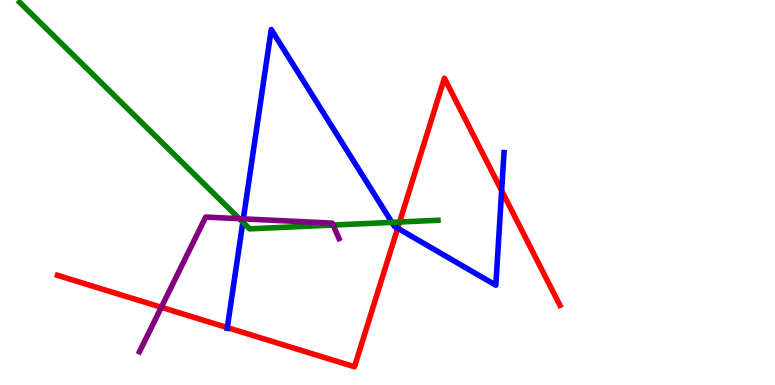[{'lines': ['blue', 'red'], 'intersections': [{'x': 2.93, 'y': 1.49}, {'x': 5.13, 'y': 4.07}, {'x': 6.47, 'y': 5.05}]}, {'lines': ['green', 'red'], 'intersections': [{'x': 5.16, 'y': 4.23}]}, {'lines': ['purple', 'red'], 'intersections': [{'x': 2.08, 'y': 2.02}]}, {'lines': ['blue', 'green'], 'intersections': [{'x': 3.13, 'y': 4.23}, {'x': 5.06, 'y': 4.22}]}, {'lines': ['blue', 'purple'], 'intersections': [{'x': 3.14, 'y': 4.32}]}, {'lines': ['green', 'purple'], 'intersections': [{'x': 3.09, 'y': 4.32}, {'x': 4.3, 'y': 4.15}]}]